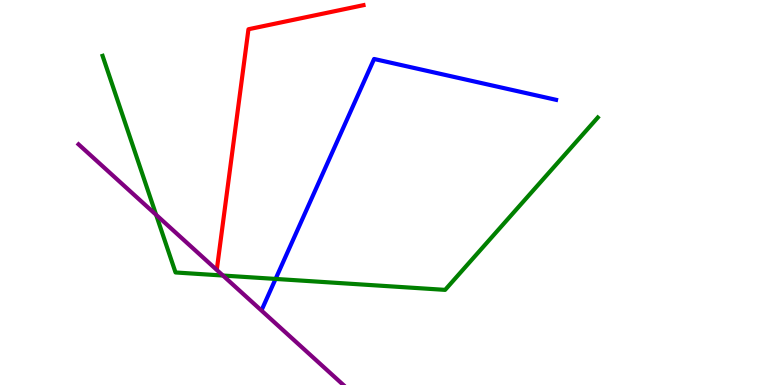[{'lines': ['blue', 'red'], 'intersections': []}, {'lines': ['green', 'red'], 'intersections': []}, {'lines': ['purple', 'red'], 'intersections': []}, {'lines': ['blue', 'green'], 'intersections': [{'x': 3.56, 'y': 2.76}]}, {'lines': ['blue', 'purple'], 'intersections': []}, {'lines': ['green', 'purple'], 'intersections': [{'x': 2.01, 'y': 4.42}, {'x': 2.88, 'y': 2.84}]}]